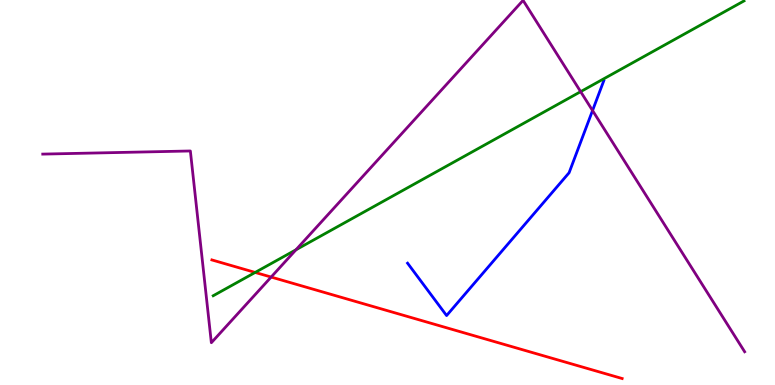[{'lines': ['blue', 'red'], 'intersections': []}, {'lines': ['green', 'red'], 'intersections': [{'x': 3.29, 'y': 2.92}]}, {'lines': ['purple', 'red'], 'intersections': [{'x': 3.5, 'y': 2.8}]}, {'lines': ['blue', 'green'], 'intersections': []}, {'lines': ['blue', 'purple'], 'intersections': [{'x': 7.65, 'y': 7.13}]}, {'lines': ['green', 'purple'], 'intersections': [{'x': 3.82, 'y': 3.51}, {'x': 7.49, 'y': 7.62}]}]